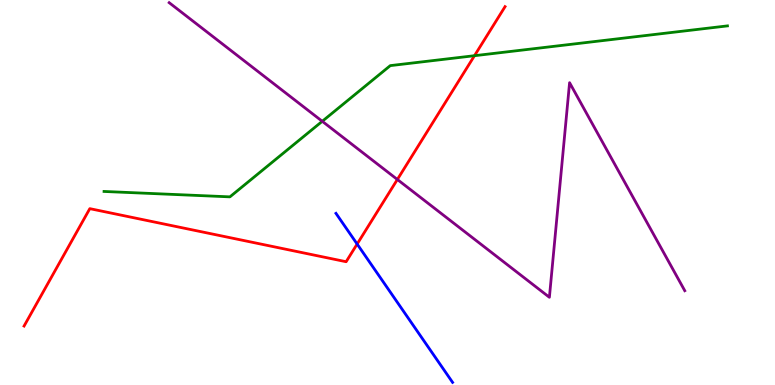[{'lines': ['blue', 'red'], 'intersections': [{'x': 4.61, 'y': 3.66}]}, {'lines': ['green', 'red'], 'intersections': [{'x': 6.12, 'y': 8.55}]}, {'lines': ['purple', 'red'], 'intersections': [{'x': 5.13, 'y': 5.34}]}, {'lines': ['blue', 'green'], 'intersections': []}, {'lines': ['blue', 'purple'], 'intersections': []}, {'lines': ['green', 'purple'], 'intersections': [{'x': 4.16, 'y': 6.85}]}]